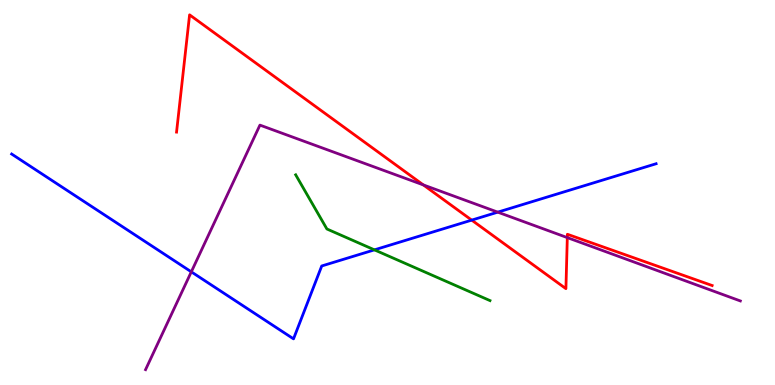[{'lines': ['blue', 'red'], 'intersections': [{'x': 6.09, 'y': 4.28}]}, {'lines': ['green', 'red'], 'intersections': []}, {'lines': ['purple', 'red'], 'intersections': [{'x': 5.46, 'y': 5.2}, {'x': 7.32, 'y': 3.83}]}, {'lines': ['blue', 'green'], 'intersections': [{'x': 4.83, 'y': 3.51}]}, {'lines': ['blue', 'purple'], 'intersections': [{'x': 2.47, 'y': 2.94}, {'x': 6.42, 'y': 4.49}]}, {'lines': ['green', 'purple'], 'intersections': []}]